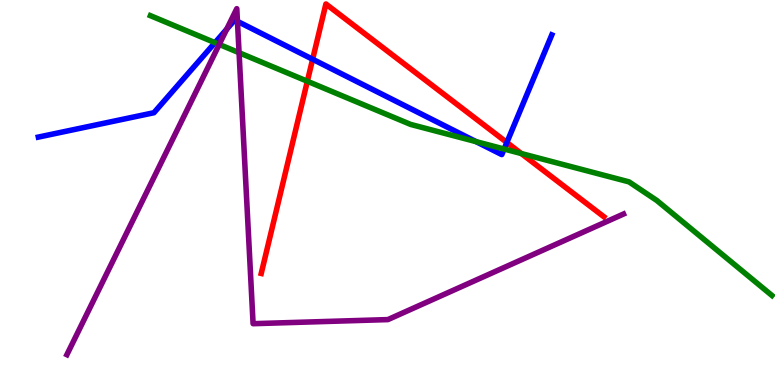[{'lines': ['blue', 'red'], 'intersections': [{'x': 4.03, 'y': 8.46}, {'x': 6.54, 'y': 6.3}]}, {'lines': ['green', 'red'], 'intersections': [{'x': 3.97, 'y': 7.89}, {'x': 6.73, 'y': 6.01}]}, {'lines': ['purple', 'red'], 'intersections': []}, {'lines': ['blue', 'green'], 'intersections': [{'x': 2.77, 'y': 8.89}, {'x': 6.14, 'y': 6.32}, {'x': 6.5, 'y': 6.13}]}, {'lines': ['blue', 'purple'], 'intersections': [{'x': 2.93, 'y': 9.24}, {'x': 3.06, 'y': 9.45}]}, {'lines': ['green', 'purple'], 'intersections': [{'x': 2.83, 'y': 8.85}, {'x': 3.08, 'y': 8.63}]}]